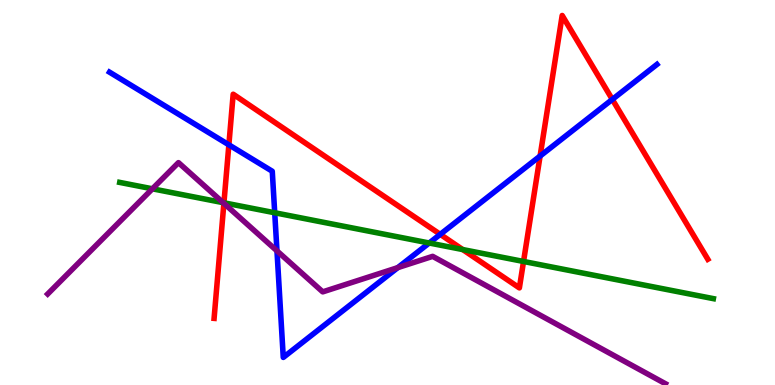[{'lines': ['blue', 'red'], 'intersections': [{'x': 2.95, 'y': 6.24}, {'x': 5.68, 'y': 3.91}, {'x': 6.97, 'y': 5.95}, {'x': 7.9, 'y': 7.42}]}, {'lines': ['green', 'red'], 'intersections': [{'x': 2.89, 'y': 4.73}, {'x': 5.97, 'y': 3.52}, {'x': 6.76, 'y': 3.21}]}, {'lines': ['purple', 'red'], 'intersections': [{'x': 2.89, 'y': 4.72}]}, {'lines': ['blue', 'green'], 'intersections': [{'x': 3.54, 'y': 4.47}, {'x': 5.54, 'y': 3.69}]}, {'lines': ['blue', 'purple'], 'intersections': [{'x': 3.57, 'y': 3.48}, {'x': 5.13, 'y': 3.05}]}, {'lines': ['green', 'purple'], 'intersections': [{'x': 1.97, 'y': 5.1}, {'x': 2.88, 'y': 4.74}]}]